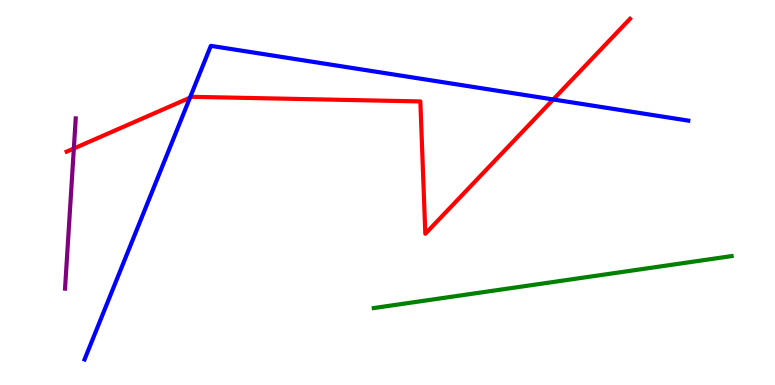[{'lines': ['blue', 'red'], 'intersections': [{'x': 2.45, 'y': 7.46}, {'x': 7.14, 'y': 7.42}]}, {'lines': ['green', 'red'], 'intersections': []}, {'lines': ['purple', 'red'], 'intersections': [{'x': 0.953, 'y': 6.14}]}, {'lines': ['blue', 'green'], 'intersections': []}, {'lines': ['blue', 'purple'], 'intersections': []}, {'lines': ['green', 'purple'], 'intersections': []}]